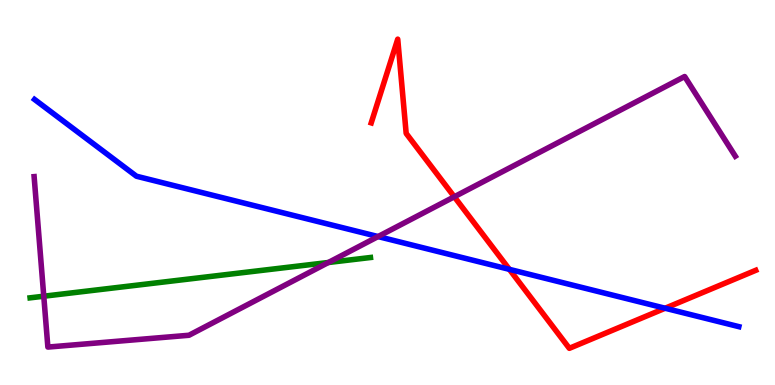[{'lines': ['blue', 'red'], 'intersections': [{'x': 6.57, 'y': 3.0}, {'x': 8.58, 'y': 1.99}]}, {'lines': ['green', 'red'], 'intersections': []}, {'lines': ['purple', 'red'], 'intersections': [{'x': 5.86, 'y': 4.89}]}, {'lines': ['blue', 'green'], 'intersections': []}, {'lines': ['blue', 'purple'], 'intersections': [{'x': 4.88, 'y': 3.86}]}, {'lines': ['green', 'purple'], 'intersections': [{'x': 0.565, 'y': 2.31}, {'x': 4.24, 'y': 3.18}]}]